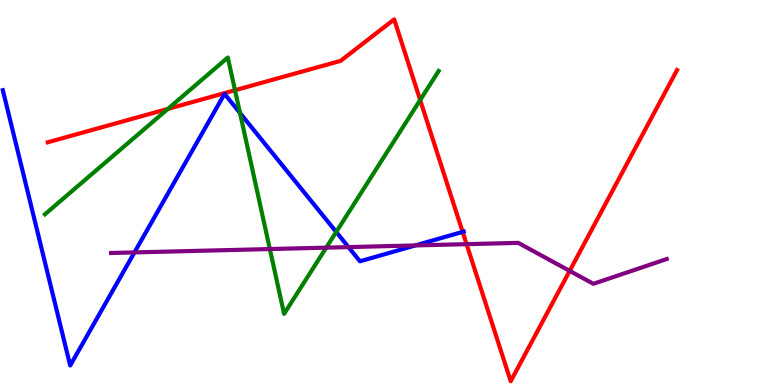[{'lines': ['blue', 'red'], 'intersections': [{'x': 5.97, 'y': 3.98}]}, {'lines': ['green', 'red'], 'intersections': [{'x': 2.17, 'y': 7.17}, {'x': 3.03, 'y': 7.66}, {'x': 5.42, 'y': 7.4}]}, {'lines': ['purple', 'red'], 'intersections': [{'x': 6.02, 'y': 3.66}, {'x': 7.35, 'y': 2.96}]}, {'lines': ['blue', 'green'], 'intersections': [{'x': 3.1, 'y': 7.07}, {'x': 4.34, 'y': 3.98}]}, {'lines': ['blue', 'purple'], 'intersections': [{'x': 1.73, 'y': 3.44}, {'x': 4.5, 'y': 3.58}, {'x': 5.36, 'y': 3.63}]}, {'lines': ['green', 'purple'], 'intersections': [{'x': 3.48, 'y': 3.53}, {'x': 4.21, 'y': 3.57}]}]